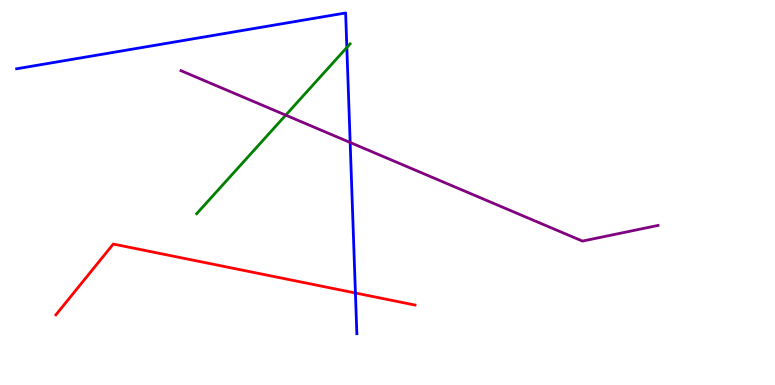[{'lines': ['blue', 'red'], 'intersections': [{'x': 4.59, 'y': 2.39}]}, {'lines': ['green', 'red'], 'intersections': []}, {'lines': ['purple', 'red'], 'intersections': []}, {'lines': ['blue', 'green'], 'intersections': [{'x': 4.48, 'y': 8.77}]}, {'lines': ['blue', 'purple'], 'intersections': [{'x': 4.52, 'y': 6.3}]}, {'lines': ['green', 'purple'], 'intersections': [{'x': 3.69, 'y': 7.01}]}]